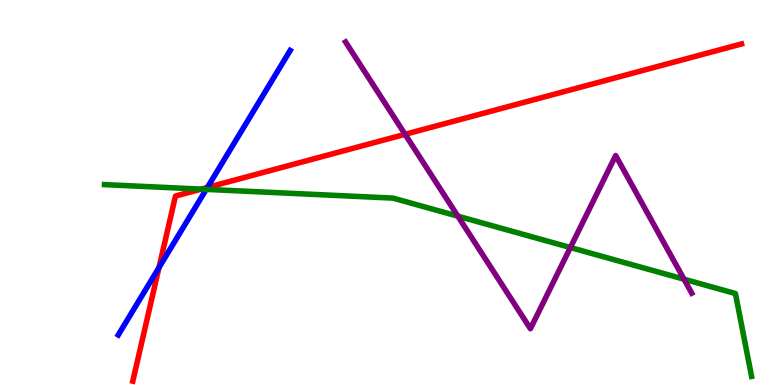[{'lines': ['blue', 'red'], 'intersections': [{'x': 2.05, 'y': 3.05}, {'x': 2.68, 'y': 5.13}]}, {'lines': ['green', 'red'], 'intersections': [{'x': 2.6, 'y': 5.09}]}, {'lines': ['purple', 'red'], 'intersections': [{'x': 5.23, 'y': 6.51}]}, {'lines': ['blue', 'green'], 'intersections': [{'x': 2.66, 'y': 5.08}]}, {'lines': ['blue', 'purple'], 'intersections': []}, {'lines': ['green', 'purple'], 'intersections': [{'x': 5.91, 'y': 4.39}, {'x': 7.36, 'y': 3.57}, {'x': 8.83, 'y': 2.75}]}]